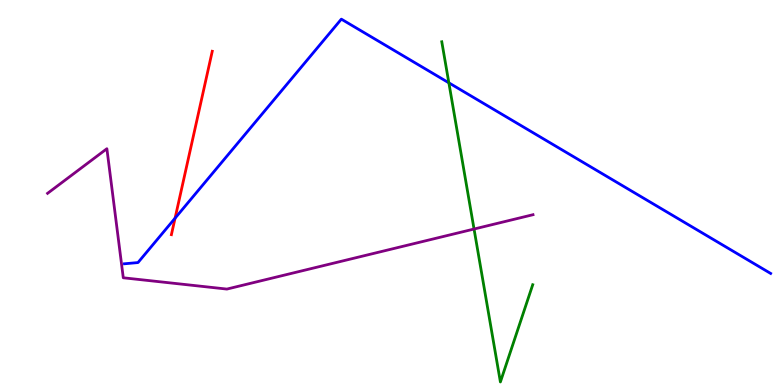[{'lines': ['blue', 'red'], 'intersections': [{'x': 2.26, 'y': 4.33}]}, {'lines': ['green', 'red'], 'intersections': []}, {'lines': ['purple', 'red'], 'intersections': []}, {'lines': ['blue', 'green'], 'intersections': [{'x': 5.79, 'y': 7.85}]}, {'lines': ['blue', 'purple'], 'intersections': []}, {'lines': ['green', 'purple'], 'intersections': [{'x': 6.12, 'y': 4.05}]}]